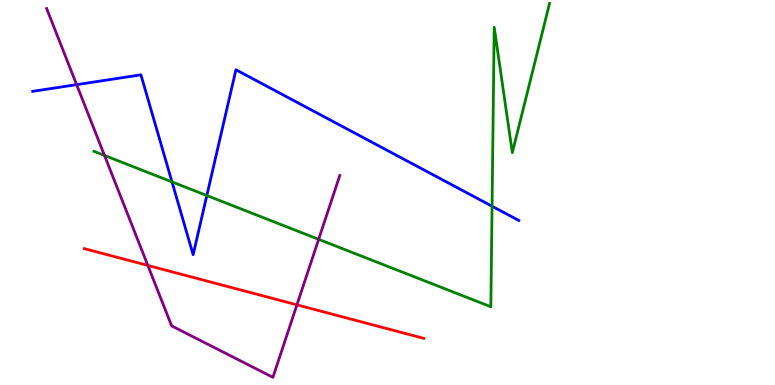[{'lines': ['blue', 'red'], 'intersections': []}, {'lines': ['green', 'red'], 'intersections': []}, {'lines': ['purple', 'red'], 'intersections': [{'x': 1.91, 'y': 3.11}, {'x': 3.83, 'y': 2.08}]}, {'lines': ['blue', 'green'], 'intersections': [{'x': 2.22, 'y': 5.28}, {'x': 2.67, 'y': 4.92}, {'x': 6.35, 'y': 4.64}]}, {'lines': ['blue', 'purple'], 'intersections': [{'x': 0.989, 'y': 7.8}]}, {'lines': ['green', 'purple'], 'intersections': [{'x': 1.35, 'y': 5.96}, {'x': 4.11, 'y': 3.78}]}]